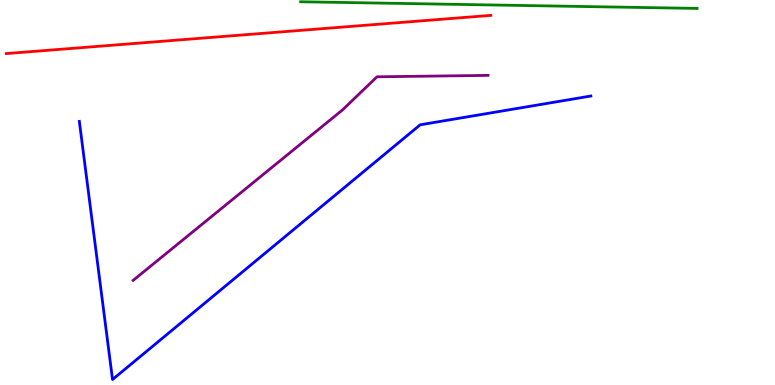[{'lines': ['blue', 'red'], 'intersections': []}, {'lines': ['green', 'red'], 'intersections': []}, {'lines': ['purple', 'red'], 'intersections': []}, {'lines': ['blue', 'green'], 'intersections': []}, {'lines': ['blue', 'purple'], 'intersections': []}, {'lines': ['green', 'purple'], 'intersections': []}]